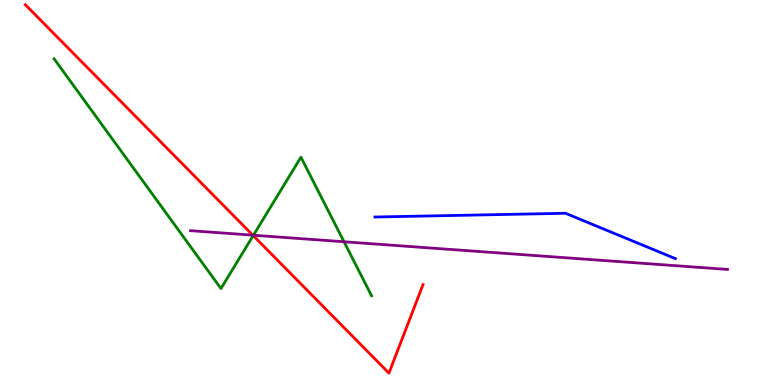[{'lines': ['blue', 'red'], 'intersections': []}, {'lines': ['green', 'red'], 'intersections': [{'x': 3.27, 'y': 3.88}]}, {'lines': ['purple', 'red'], 'intersections': [{'x': 3.26, 'y': 3.89}]}, {'lines': ['blue', 'green'], 'intersections': []}, {'lines': ['blue', 'purple'], 'intersections': []}, {'lines': ['green', 'purple'], 'intersections': [{'x': 3.27, 'y': 3.89}, {'x': 4.44, 'y': 3.72}]}]